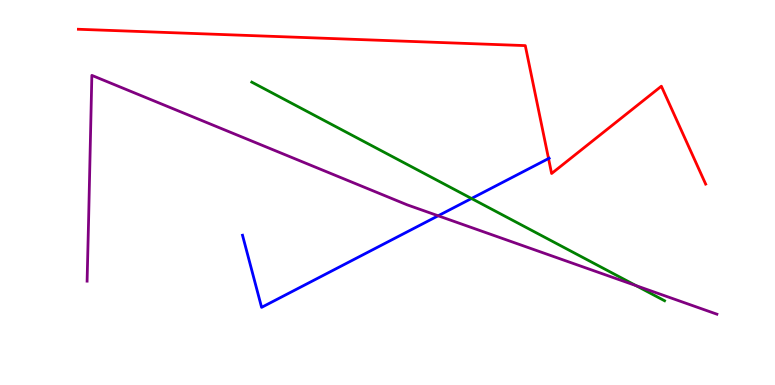[{'lines': ['blue', 'red'], 'intersections': [{'x': 7.08, 'y': 5.88}]}, {'lines': ['green', 'red'], 'intersections': []}, {'lines': ['purple', 'red'], 'intersections': []}, {'lines': ['blue', 'green'], 'intersections': [{'x': 6.08, 'y': 4.84}]}, {'lines': ['blue', 'purple'], 'intersections': [{'x': 5.65, 'y': 4.4}]}, {'lines': ['green', 'purple'], 'intersections': [{'x': 8.21, 'y': 2.58}]}]